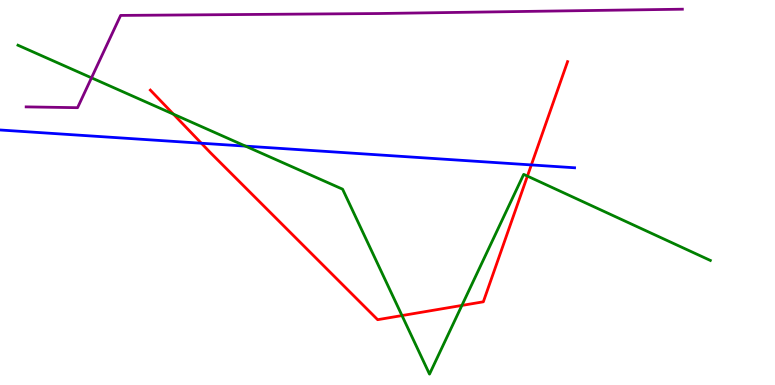[{'lines': ['blue', 'red'], 'intersections': [{'x': 2.6, 'y': 6.28}, {'x': 6.86, 'y': 5.72}]}, {'lines': ['green', 'red'], 'intersections': [{'x': 2.24, 'y': 7.03}, {'x': 5.19, 'y': 1.8}, {'x': 5.96, 'y': 2.07}, {'x': 6.81, 'y': 5.43}]}, {'lines': ['purple', 'red'], 'intersections': []}, {'lines': ['blue', 'green'], 'intersections': [{'x': 3.17, 'y': 6.2}]}, {'lines': ['blue', 'purple'], 'intersections': []}, {'lines': ['green', 'purple'], 'intersections': [{'x': 1.18, 'y': 7.98}]}]